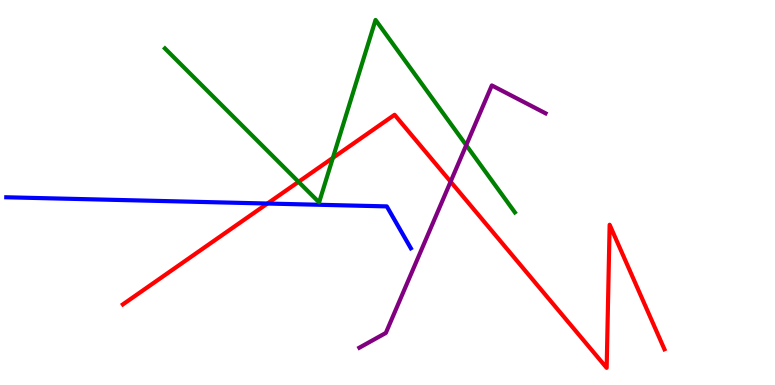[{'lines': ['blue', 'red'], 'intersections': [{'x': 3.45, 'y': 4.71}]}, {'lines': ['green', 'red'], 'intersections': [{'x': 3.85, 'y': 5.28}, {'x': 4.3, 'y': 5.9}]}, {'lines': ['purple', 'red'], 'intersections': [{'x': 5.81, 'y': 5.28}]}, {'lines': ['blue', 'green'], 'intersections': []}, {'lines': ['blue', 'purple'], 'intersections': []}, {'lines': ['green', 'purple'], 'intersections': [{'x': 6.02, 'y': 6.23}]}]